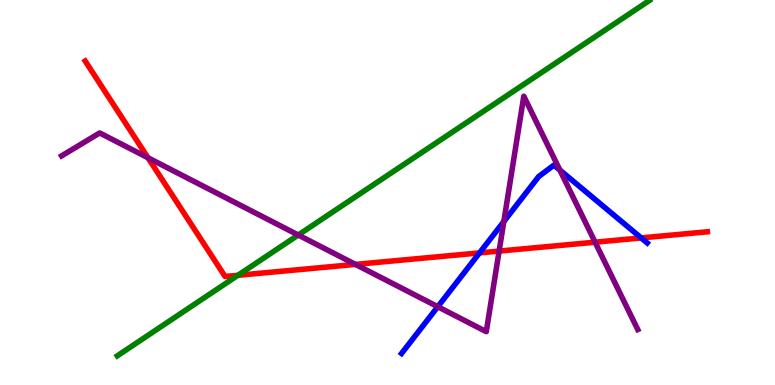[{'lines': ['blue', 'red'], 'intersections': [{'x': 6.19, 'y': 3.43}, {'x': 8.27, 'y': 3.82}]}, {'lines': ['green', 'red'], 'intersections': [{'x': 3.07, 'y': 2.85}]}, {'lines': ['purple', 'red'], 'intersections': [{'x': 1.91, 'y': 5.9}, {'x': 4.59, 'y': 3.13}, {'x': 6.44, 'y': 3.48}, {'x': 7.68, 'y': 3.71}]}, {'lines': ['blue', 'green'], 'intersections': []}, {'lines': ['blue', 'purple'], 'intersections': [{'x': 5.65, 'y': 2.03}, {'x': 6.5, 'y': 4.25}, {'x': 7.22, 'y': 5.58}]}, {'lines': ['green', 'purple'], 'intersections': [{'x': 3.85, 'y': 3.9}]}]